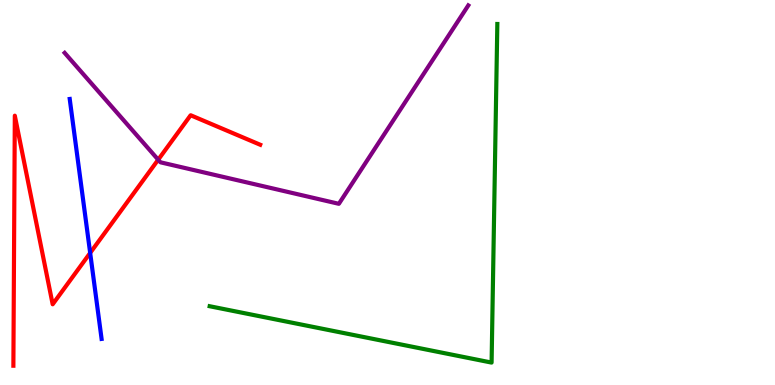[{'lines': ['blue', 'red'], 'intersections': [{'x': 1.16, 'y': 3.43}]}, {'lines': ['green', 'red'], 'intersections': []}, {'lines': ['purple', 'red'], 'intersections': [{'x': 2.04, 'y': 5.85}]}, {'lines': ['blue', 'green'], 'intersections': []}, {'lines': ['blue', 'purple'], 'intersections': []}, {'lines': ['green', 'purple'], 'intersections': []}]